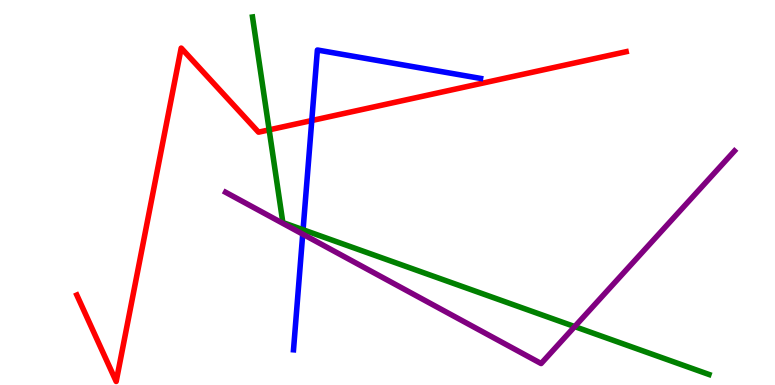[{'lines': ['blue', 'red'], 'intersections': [{'x': 4.02, 'y': 6.87}]}, {'lines': ['green', 'red'], 'intersections': [{'x': 3.47, 'y': 6.63}]}, {'lines': ['purple', 'red'], 'intersections': []}, {'lines': ['blue', 'green'], 'intersections': [{'x': 3.91, 'y': 4.03}]}, {'lines': ['blue', 'purple'], 'intersections': [{'x': 3.91, 'y': 3.92}]}, {'lines': ['green', 'purple'], 'intersections': [{'x': 7.42, 'y': 1.52}]}]